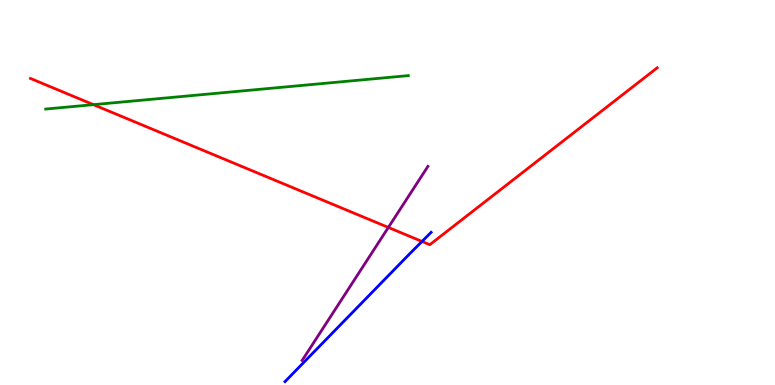[{'lines': ['blue', 'red'], 'intersections': [{'x': 5.45, 'y': 3.73}]}, {'lines': ['green', 'red'], 'intersections': [{'x': 1.21, 'y': 7.28}]}, {'lines': ['purple', 'red'], 'intersections': [{'x': 5.01, 'y': 4.09}]}, {'lines': ['blue', 'green'], 'intersections': []}, {'lines': ['blue', 'purple'], 'intersections': []}, {'lines': ['green', 'purple'], 'intersections': []}]